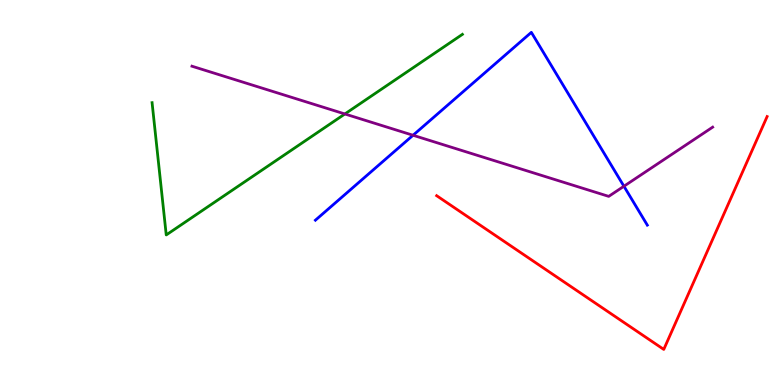[{'lines': ['blue', 'red'], 'intersections': []}, {'lines': ['green', 'red'], 'intersections': []}, {'lines': ['purple', 'red'], 'intersections': []}, {'lines': ['blue', 'green'], 'intersections': []}, {'lines': ['blue', 'purple'], 'intersections': [{'x': 5.33, 'y': 6.49}, {'x': 8.05, 'y': 5.16}]}, {'lines': ['green', 'purple'], 'intersections': [{'x': 4.45, 'y': 7.04}]}]